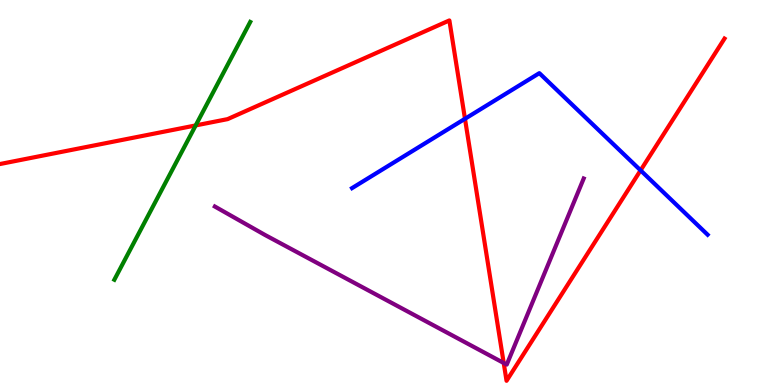[{'lines': ['blue', 'red'], 'intersections': [{'x': 6.0, 'y': 6.91}, {'x': 8.27, 'y': 5.58}]}, {'lines': ['green', 'red'], 'intersections': [{'x': 2.52, 'y': 6.74}]}, {'lines': ['purple', 'red'], 'intersections': [{'x': 6.5, 'y': 0.572}]}, {'lines': ['blue', 'green'], 'intersections': []}, {'lines': ['blue', 'purple'], 'intersections': []}, {'lines': ['green', 'purple'], 'intersections': []}]